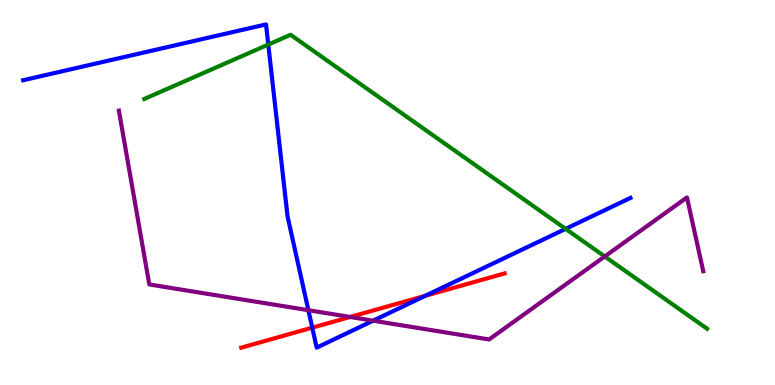[{'lines': ['blue', 'red'], 'intersections': [{'x': 4.03, 'y': 1.49}, {'x': 5.49, 'y': 2.32}]}, {'lines': ['green', 'red'], 'intersections': []}, {'lines': ['purple', 'red'], 'intersections': [{'x': 4.52, 'y': 1.77}]}, {'lines': ['blue', 'green'], 'intersections': [{'x': 3.46, 'y': 8.84}, {'x': 7.3, 'y': 4.06}]}, {'lines': ['blue', 'purple'], 'intersections': [{'x': 3.98, 'y': 1.94}, {'x': 4.81, 'y': 1.67}]}, {'lines': ['green', 'purple'], 'intersections': [{'x': 7.8, 'y': 3.34}]}]